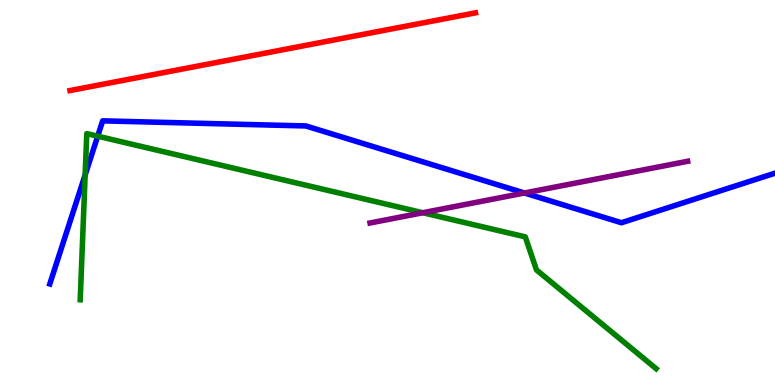[{'lines': ['blue', 'red'], 'intersections': []}, {'lines': ['green', 'red'], 'intersections': []}, {'lines': ['purple', 'red'], 'intersections': []}, {'lines': ['blue', 'green'], 'intersections': [{'x': 1.1, 'y': 5.46}, {'x': 1.26, 'y': 6.46}]}, {'lines': ['blue', 'purple'], 'intersections': [{'x': 6.77, 'y': 4.99}]}, {'lines': ['green', 'purple'], 'intersections': [{'x': 5.46, 'y': 4.47}]}]